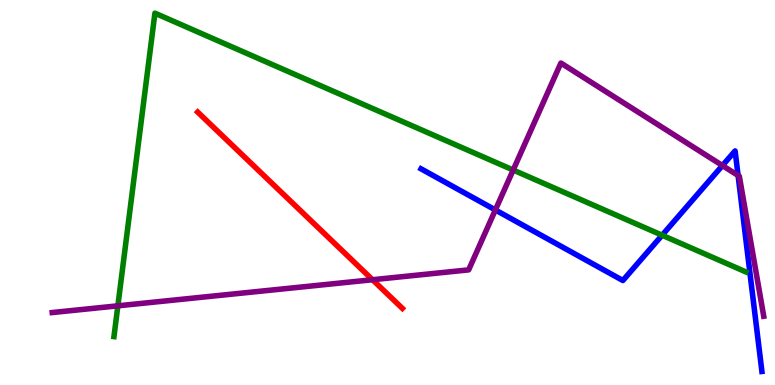[{'lines': ['blue', 'red'], 'intersections': []}, {'lines': ['green', 'red'], 'intersections': []}, {'lines': ['purple', 'red'], 'intersections': [{'x': 4.81, 'y': 2.73}]}, {'lines': ['blue', 'green'], 'intersections': [{'x': 8.54, 'y': 3.89}]}, {'lines': ['blue', 'purple'], 'intersections': [{'x': 6.39, 'y': 4.55}, {'x': 9.32, 'y': 5.7}, {'x': 9.52, 'y': 5.44}]}, {'lines': ['green', 'purple'], 'intersections': [{'x': 1.52, 'y': 2.06}, {'x': 6.62, 'y': 5.58}]}]